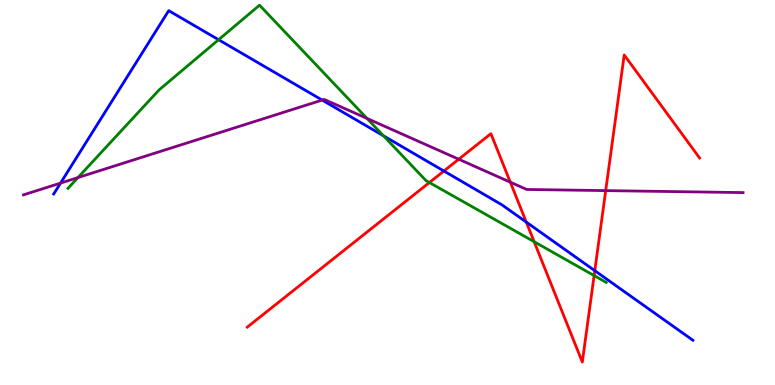[{'lines': ['blue', 'red'], 'intersections': [{'x': 5.73, 'y': 5.56}, {'x': 6.79, 'y': 4.23}, {'x': 7.67, 'y': 2.97}]}, {'lines': ['green', 'red'], 'intersections': [{'x': 5.54, 'y': 5.26}, {'x': 6.89, 'y': 3.72}, {'x': 7.67, 'y': 2.84}]}, {'lines': ['purple', 'red'], 'intersections': [{'x': 5.92, 'y': 5.86}, {'x': 6.58, 'y': 5.27}, {'x': 7.82, 'y': 5.05}]}, {'lines': ['blue', 'green'], 'intersections': [{'x': 2.82, 'y': 8.97}, {'x': 4.95, 'y': 6.47}]}, {'lines': ['blue', 'purple'], 'intersections': [{'x': 0.781, 'y': 5.24}, {'x': 4.16, 'y': 7.4}]}, {'lines': ['green', 'purple'], 'intersections': [{'x': 1.01, 'y': 5.39}, {'x': 4.74, 'y': 6.92}]}]